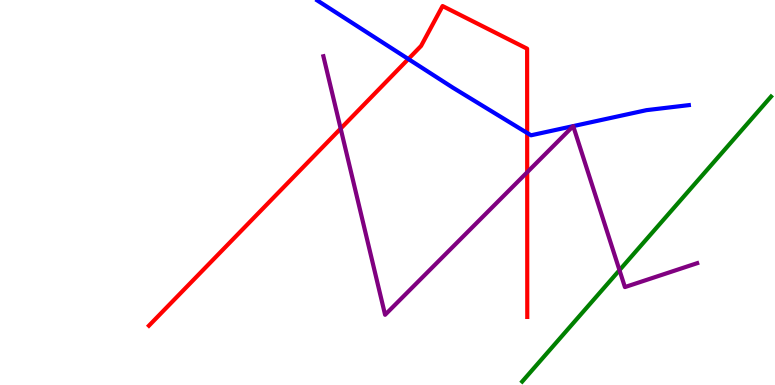[{'lines': ['blue', 'red'], 'intersections': [{'x': 5.27, 'y': 8.47}, {'x': 6.8, 'y': 6.55}]}, {'lines': ['green', 'red'], 'intersections': []}, {'lines': ['purple', 'red'], 'intersections': [{'x': 4.4, 'y': 6.66}, {'x': 6.8, 'y': 5.53}]}, {'lines': ['blue', 'green'], 'intersections': []}, {'lines': ['blue', 'purple'], 'intersections': [{'x': 7.4, 'y': 6.72}, {'x': 7.4, 'y': 6.72}]}, {'lines': ['green', 'purple'], 'intersections': [{'x': 7.99, 'y': 2.98}]}]